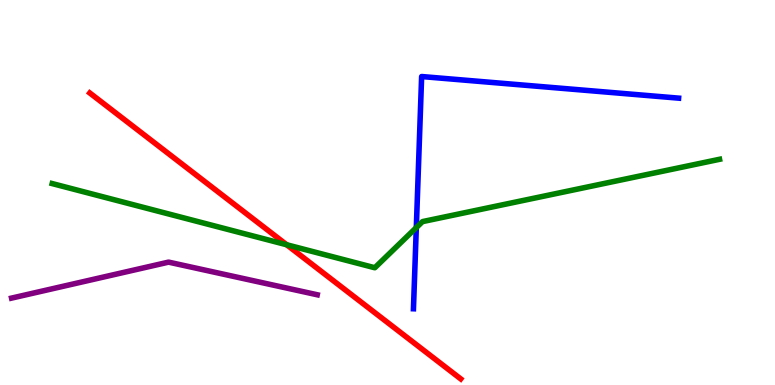[{'lines': ['blue', 'red'], 'intersections': []}, {'lines': ['green', 'red'], 'intersections': [{'x': 3.7, 'y': 3.64}]}, {'lines': ['purple', 'red'], 'intersections': []}, {'lines': ['blue', 'green'], 'intersections': [{'x': 5.37, 'y': 4.09}]}, {'lines': ['blue', 'purple'], 'intersections': []}, {'lines': ['green', 'purple'], 'intersections': []}]